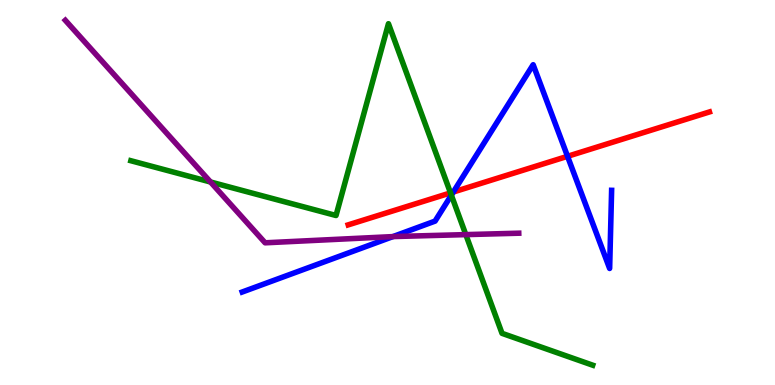[{'lines': ['blue', 'red'], 'intersections': [{'x': 5.85, 'y': 5.01}, {'x': 7.32, 'y': 5.94}]}, {'lines': ['green', 'red'], 'intersections': [{'x': 5.81, 'y': 4.99}]}, {'lines': ['purple', 'red'], 'intersections': []}, {'lines': ['blue', 'green'], 'intersections': [{'x': 5.82, 'y': 4.93}]}, {'lines': ['blue', 'purple'], 'intersections': [{'x': 5.07, 'y': 3.85}]}, {'lines': ['green', 'purple'], 'intersections': [{'x': 2.72, 'y': 5.27}, {'x': 6.01, 'y': 3.91}]}]